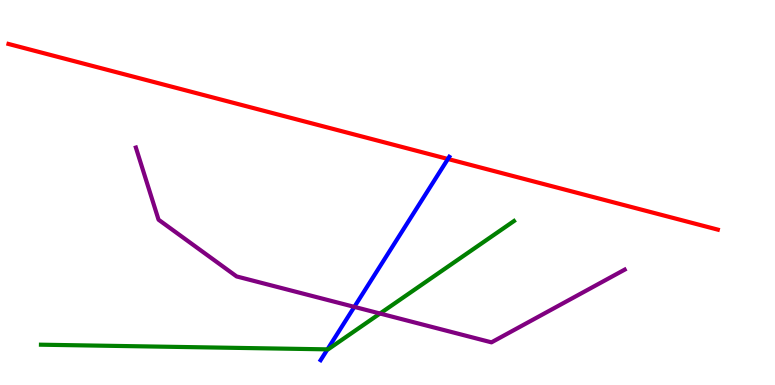[{'lines': ['blue', 'red'], 'intersections': [{'x': 5.78, 'y': 5.87}]}, {'lines': ['green', 'red'], 'intersections': []}, {'lines': ['purple', 'red'], 'intersections': []}, {'lines': ['blue', 'green'], 'intersections': [{'x': 4.23, 'y': 0.926}]}, {'lines': ['blue', 'purple'], 'intersections': [{'x': 4.57, 'y': 2.03}]}, {'lines': ['green', 'purple'], 'intersections': [{'x': 4.9, 'y': 1.86}]}]